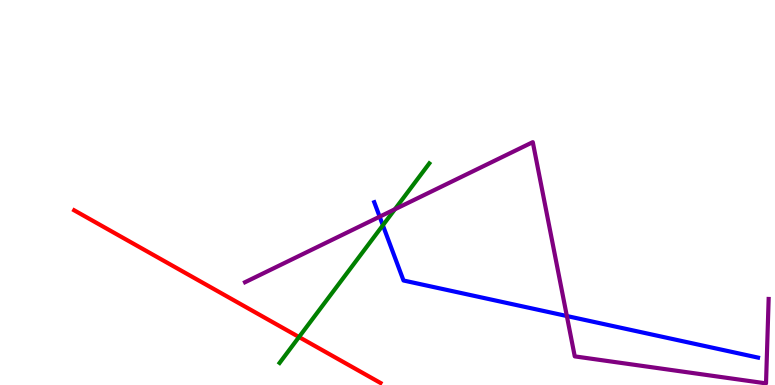[{'lines': ['blue', 'red'], 'intersections': []}, {'lines': ['green', 'red'], 'intersections': [{'x': 3.86, 'y': 1.25}]}, {'lines': ['purple', 'red'], 'intersections': []}, {'lines': ['blue', 'green'], 'intersections': [{'x': 4.94, 'y': 4.15}]}, {'lines': ['blue', 'purple'], 'intersections': [{'x': 4.9, 'y': 4.37}, {'x': 7.31, 'y': 1.79}]}, {'lines': ['green', 'purple'], 'intersections': [{'x': 5.1, 'y': 4.56}]}]